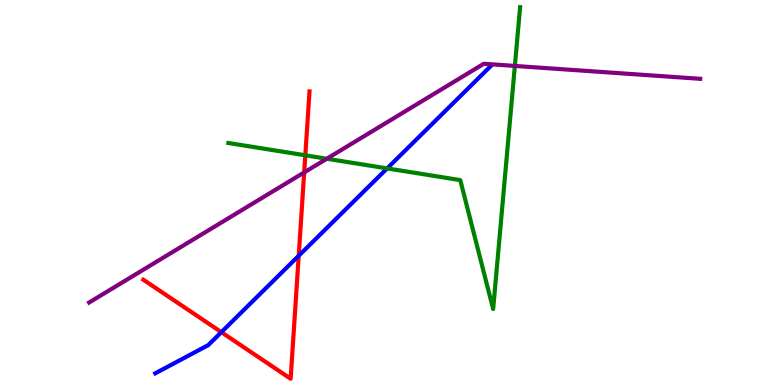[{'lines': ['blue', 'red'], 'intersections': [{'x': 2.86, 'y': 1.37}, {'x': 3.85, 'y': 3.36}]}, {'lines': ['green', 'red'], 'intersections': [{'x': 3.94, 'y': 5.97}]}, {'lines': ['purple', 'red'], 'intersections': [{'x': 3.93, 'y': 5.52}]}, {'lines': ['blue', 'green'], 'intersections': [{'x': 5.0, 'y': 5.63}]}, {'lines': ['blue', 'purple'], 'intersections': []}, {'lines': ['green', 'purple'], 'intersections': [{'x': 4.22, 'y': 5.88}, {'x': 6.64, 'y': 8.29}]}]